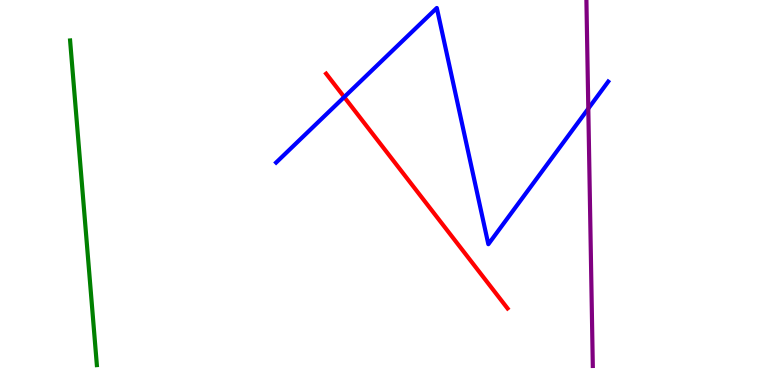[{'lines': ['blue', 'red'], 'intersections': [{'x': 4.44, 'y': 7.48}]}, {'lines': ['green', 'red'], 'intersections': []}, {'lines': ['purple', 'red'], 'intersections': []}, {'lines': ['blue', 'green'], 'intersections': []}, {'lines': ['blue', 'purple'], 'intersections': [{'x': 7.59, 'y': 7.18}]}, {'lines': ['green', 'purple'], 'intersections': []}]